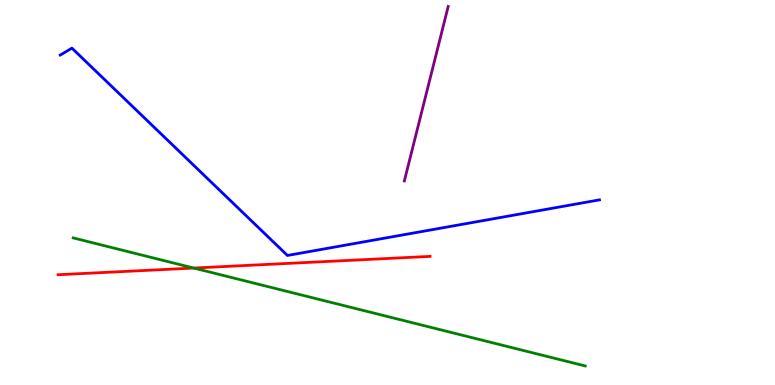[{'lines': ['blue', 'red'], 'intersections': []}, {'lines': ['green', 'red'], 'intersections': [{'x': 2.5, 'y': 3.04}]}, {'lines': ['purple', 'red'], 'intersections': []}, {'lines': ['blue', 'green'], 'intersections': []}, {'lines': ['blue', 'purple'], 'intersections': []}, {'lines': ['green', 'purple'], 'intersections': []}]